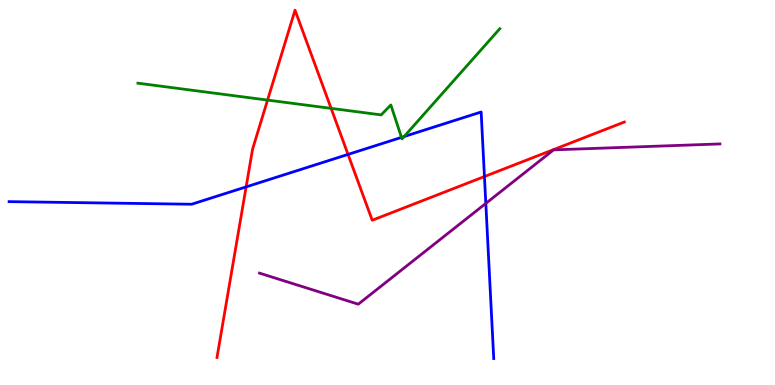[{'lines': ['blue', 'red'], 'intersections': [{'x': 3.18, 'y': 5.15}, {'x': 4.49, 'y': 5.99}, {'x': 6.25, 'y': 5.41}]}, {'lines': ['green', 'red'], 'intersections': [{'x': 3.45, 'y': 7.4}, {'x': 4.27, 'y': 7.19}]}, {'lines': ['purple', 'red'], 'intersections': []}, {'lines': ['blue', 'green'], 'intersections': [{'x': 5.18, 'y': 6.43}, {'x': 5.21, 'y': 6.45}]}, {'lines': ['blue', 'purple'], 'intersections': [{'x': 6.27, 'y': 4.72}]}, {'lines': ['green', 'purple'], 'intersections': []}]